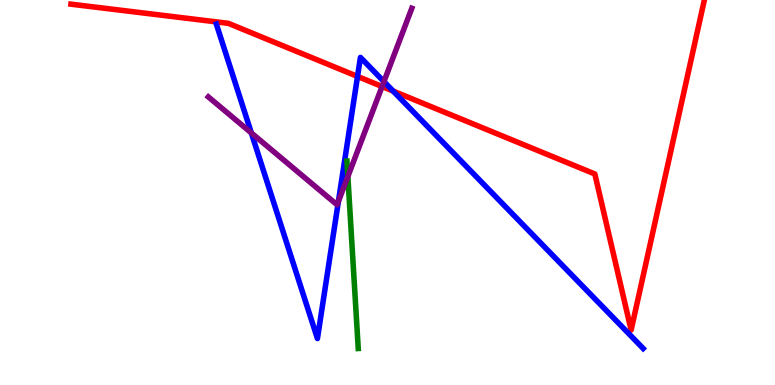[{'lines': ['blue', 'red'], 'intersections': [{'x': 4.61, 'y': 8.01}, {'x': 5.07, 'y': 7.63}]}, {'lines': ['green', 'red'], 'intersections': []}, {'lines': ['purple', 'red'], 'intersections': [{'x': 4.93, 'y': 7.75}]}, {'lines': ['blue', 'green'], 'intersections': []}, {'lines': ['blue', 'purple'], 'intersections': [{'x': 3.24, 'y': 6.55}, {'x': 4.37, 'y': 4.77}, {'x': 4.95, 'y': 7.88}]}, {'lines': ['green', 'purple'], 'intersections': [{'x': 4.49, 'y': 5.42}]}]